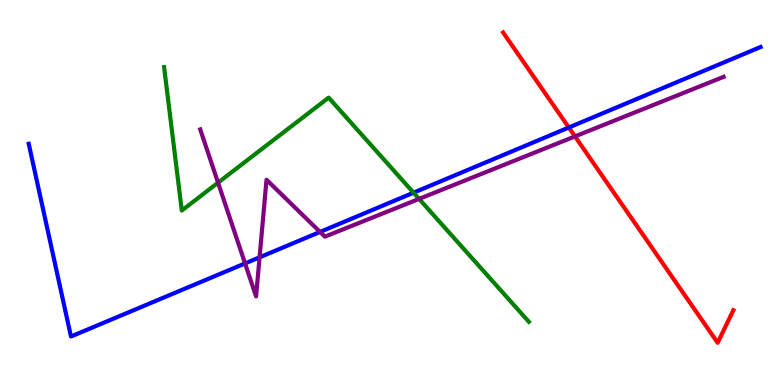[{'lines': ['blue', 'red'], 'intersections': [{'x': 7.34, 'y': 6.69}]}, {'lines': ['green', 'red'], 'intersections': []}, {'lines': ['purple', 'red'], 'intersections': [{'x': 7.42, 'y': 6.46}]}, {'lines': ['blue', 'green'], 'intersections': [{'x': 5.34, 'y': 4.99}]}, {'lines': ['blue', 'purple'], 'intersections': [{'x': 3.16, 'y': 3.16}, {'x': 3.35, 'y': 3.32}, {'x': 4.13, 'y': 3.98}]}, {'lines': ['green', 'purple'], 'intersections': [{'x': 2.81, 'y': 5.26}, {'x': 5.41, 'y': 4.83}]}]